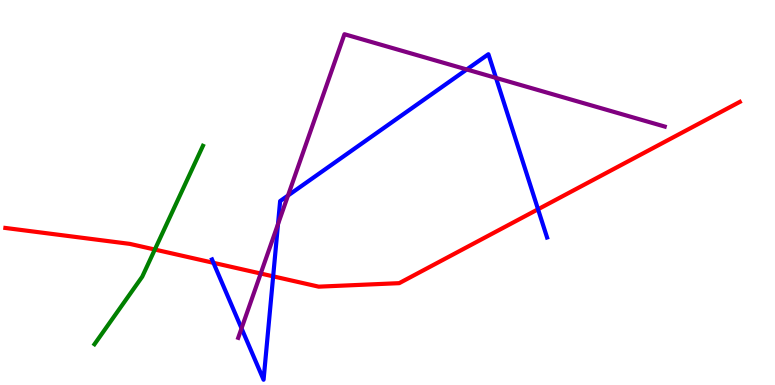[{'lines': ['blue', 'red'], 'intersections': [{'x': 2.75, 'y': 3.17}, {'x': 3.52, 'y': 2.82}, {'x': 6.94, 'y': 4.56}]}, {'lines': ['green', 'red'], 'intersections': [{'x': 2.0, 'y': 3.52}]}, {'lines': ['purple', 'red'], 'intersections': [{'x': 3.36, 'y': 2.9}]}, {'lines': ['blue', 'green'], 'intersections': []}, {'lines': ['blue', 'purple'], 'intersections': [{'x': 3.12, 'y': 1.47}, {'x': 3.59, 'y': 4.18}, {'x': 3.72, 'y': 4.92}, {'x': 6.02, 'y': 8.2}, {'x': 6.4, 'y': 7.98}]}, {'lines': ['green', 'purple'], 'intersections': []}]